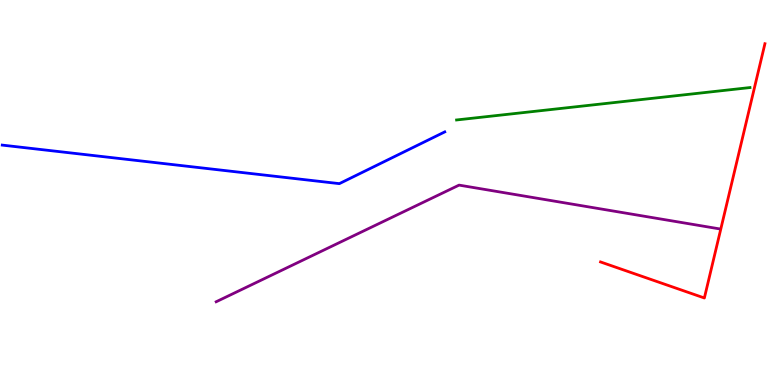[{'lines': ['blue', 'red'], 'intersections': []}, {'lines': ['green', 'red'], 'intersections': []}, {'lines': ['purple', 'red'], 'intersections': []}, {'lines': ['blue', 'green'], 'intersections': []}, {'lines': ['blue', 'purple'], 'intersections': []}, {'lines': ['green', 'purple'], 'intersections': []}]